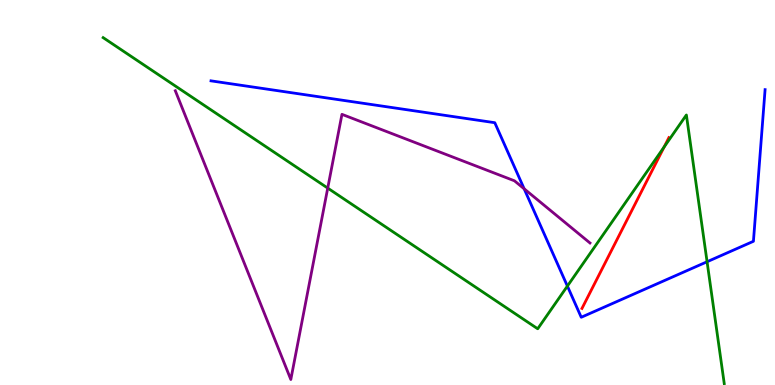[{'lines': ['blue', 'red'], 'intersections': []}, {'lines': ['green', 'red'], 'intersections': [{'x': 8.57, 'y': 6.18}]}, {'lines': ['purple', 'red'], 'intersections': []}, {'lines': ['blue', 'green'], 'intersections': [{'x': 7.32, 'y': 2.57}, {'x': 9.12, 'y': 3.2}]}, {'lines': ['blue', 'purple'], 'intersections': [{'x': 6.76, 'y': 5.1}]}, {'lines': ['green', 'purple'], 'intersections': [{'x': 4.23, 'y': 5.11}]}]